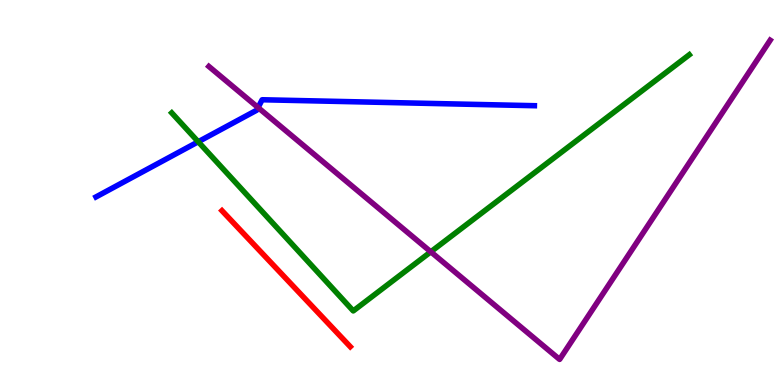[{'lines': ['blue', 'red'], 'intersections': []}, {'lines': ['green', 'red'], 'intersections': []}, {'lines': ['purple', 'red'], 'intersections': []}, {'lines': ['blue', 'green'], 'intersections': [{'x': 2.56, 'y': 6.32}]}, {'lines': ['blue', 'purple'], 'intersections': [{'x': 3.33, 'y': 7.21}]}, {'lines': ['green', 'purple'], 'intersections': [{'x': 5.56, 'y': 3.46}]}]